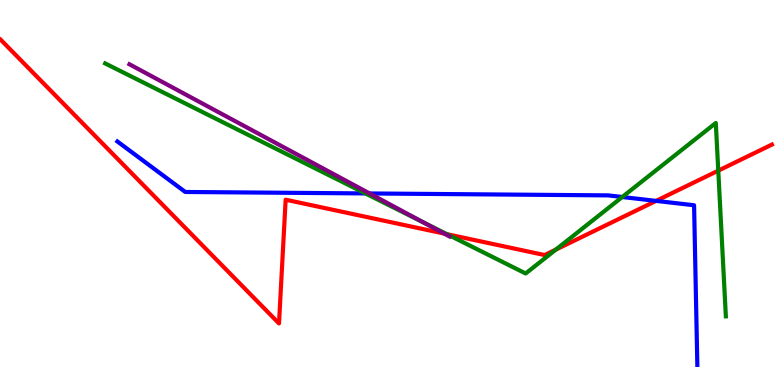[{'lines': ['blue', 'red'], 'intersections': [{'x': 8.47, 'y': 4.78}]}, {'lines': ['green', 'red'], 'intersections': [{'x': 5.77, 'y': 3.92}, {'x': 7.17, 'y': 3.52}, {'x': 9.27, 'y': 5.57}]}, {'lines': ['purple', 'red'], 'intersections': [{'x': 5.73, 'y': 3.93}]}, {'lines': ['blue', 'green'], 'intersections': [{'x': 4.71, 'y': 4.98}, {'x': 8.03, 'y': 4.88}]}, {'lines': ['blue', 'purple'], 'intersections': [{'x': 4.77, 'y': 4.98}]}, {'lines': ['green', 'purple'], 'intersections': [{'x': 5.46, 'y': 4.23}]}]